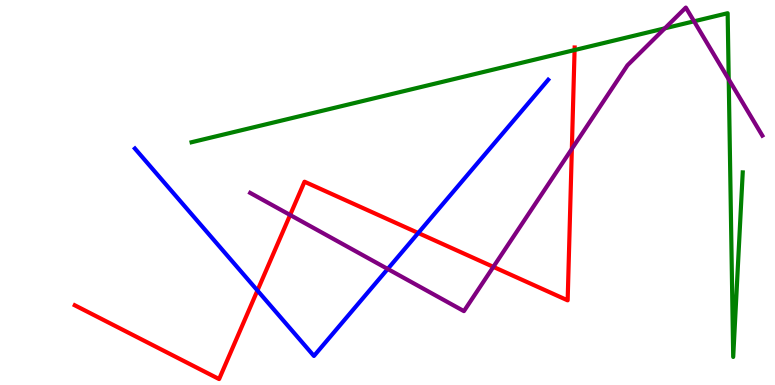[{'lines': ['blue', 'red'], 'intersections': [{'x': 3.32, 'y': 2.45}, {'x': 5.4, 'y': 3.95}]}, {'lines': ['green', 'red'], 'intersections': [{'x': 7.41, 'y': 8.7}]}, {'lines': ['purple', 'red'], 'intersections': [{'x': 3.74, 'y': 4.42}, {'x': 6.37, 'y': 3.07}, {'x': 7.38, 'y': 6.13}]}, {'lines': ['blue', 'green'], 'intersections': []}, {'lines': ['blue', 'purple'], 'intersections': [{'x': 5.0, 'y': 3.01}]}, {'lines': ['green', 'purple'], 'intersections': [{'x': 8.58, 'y': 9.26}, {'x': 8.96, 'y': 9.45}, {'x': 9.4, 'y': 7.94}]}]